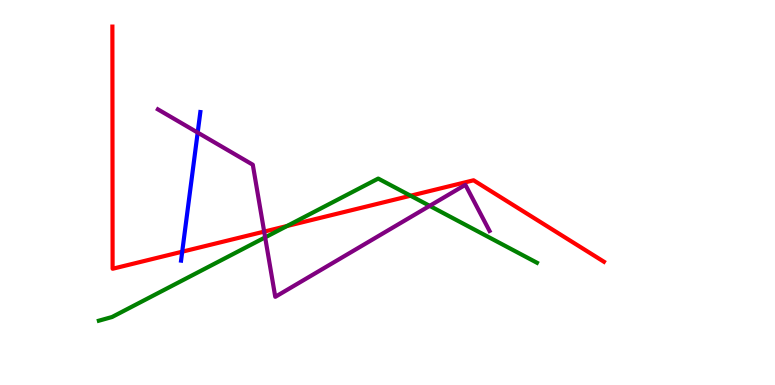[{'lines': ['blue', 'red'], 'intersections': [{'x': 2.35, 'y': 3.46}]}, {'lines': ['green', 'red'], 'intersections': [{'x': 3.7, 'y': 4.13}, {'x': 5.3, 'y': 4.92}]}, {'lines': ['purple', 'red'], 'intersections': [{'x': 3.41, 'y': 3.98}]}, {'lines': ['blue', 'green'], 'intersections': []}, {'lines': ['blue', 'purple'], 'intersections': [{'x': 2.55, 'y': 6.56}]}, {'lines': ['green', 'purple'], 'intersections': [{'x': 3.42, 'y': 3.83}, {'x': 5.54, 'y': 4.65}]}]